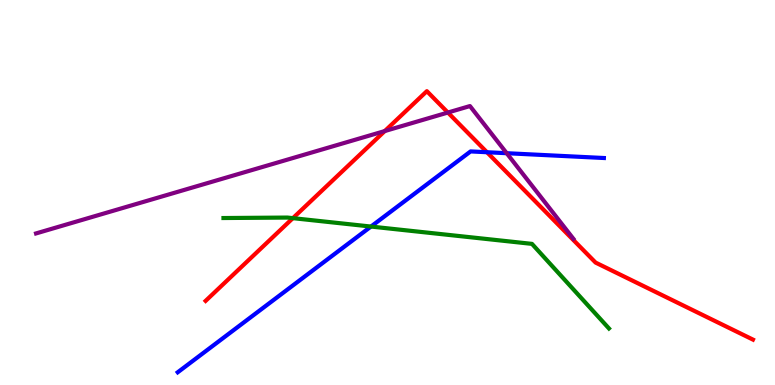[{'lines': ['blue', 'red'], 'intersections': [{'x': 6.28, 'y': 6.05}]}, {'lines': ['green', 'red'], 'intersections': [{'x': 3.78, 'y': 4.33}]}, {'lines': ['purple', 'red'], 'intersections': [{'x': 4.96, 'y': 6.6}, {'x': 5.78, 'y': 7.08}]}, {'lines': ['blue', 'green'], 'intersections': [{'x': 4.79, 'y': 4.12}]}, {'lines': ['blue', 'purple'], 'intersections': [{'x': 6.54, 'y': 6.02}]}, {'lines': ['green', 'purple'], 'intersections': []}]